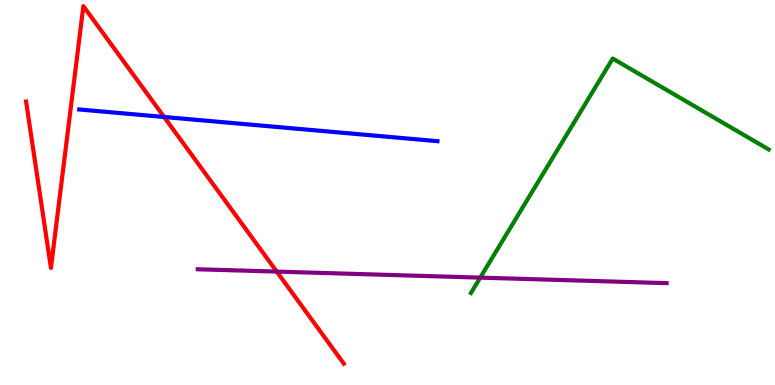[{'lines': ['blue', 'red'], 'intersections': [{'x': 2.12, 'y': 6.96}]}, {'lines': ['green', 'red'], 'intersections': []}, {'lines': ['purple', 'red'], 'intersections': [{'x': 3.57, 'y': 2.95}]}, {'lines': ['blue', 'green'], 'intersections': []}, {'lines': ['blue', 'purple'], 'intersections': []}, {'lines': ['green', 'purple'], 'intersections': [{'x': 6.2, 'y': 2.79}]}]